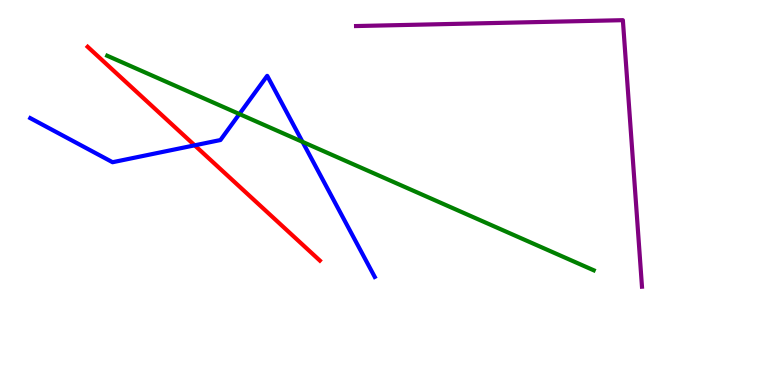[{'lines': ['blue', 'red'], 'intersections': [{'x': 2.51, 'y': 6.23}]}, {'lines': ['green', 'red'], 'intersections': []}, {'lines': ['purple', 'red'], 'intersections': []}, {'lines': ['blue', 'green'], 'intersections': [{'x': 3.09, 'y': 7.04}, {'x': 3.9, 'y': 6.31}]}, {'lines': ['blue', 'purple'], 'intersections': []}, {'lines': ['green', 'purple'], 'intersections': []}]